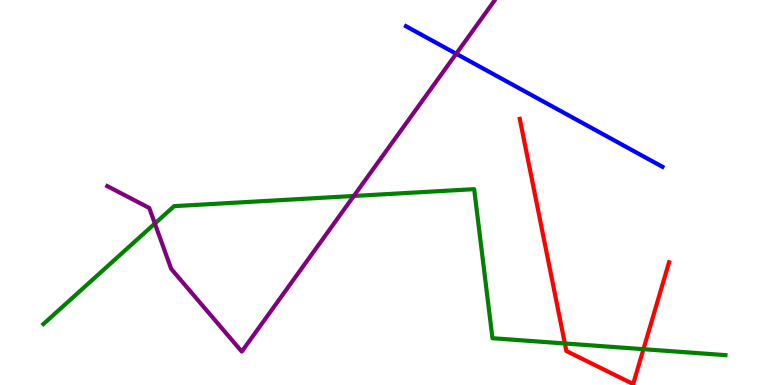[{'lines': ['blue', 'red'], 'intersections': []}, {'lines': ['green', 'red'], 'intersections': [{'x': 7.29, 'y': 1.08}, {'x': 8.3, 'y': 0.93}]}, {'lines': ['purple', 'red'], 'intersections': []}, {'lines': ['blue', 'green'], 'intersections': []}, {'lines': ['blue', 'purple'], 'intersections': [{'x': 5.89, 'y': 8.6}]}, {'lines': ['green', 'purple'], 'intersections': [{'x': 2.0, 'y': 4.19}, {'x': 4.57, 'y': 4.91}]}]